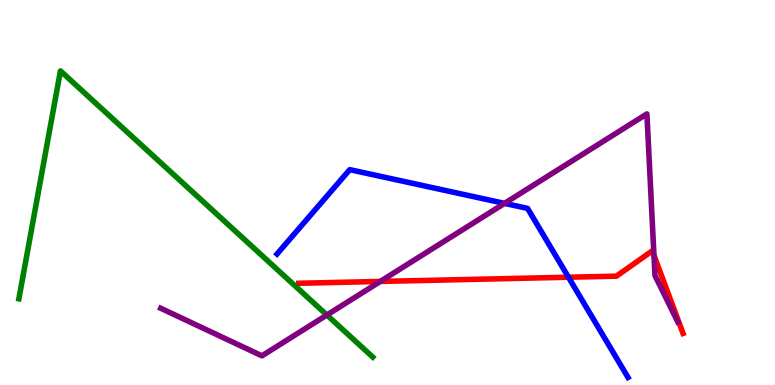[{'lines': ['blue', 'red'], 'intersections': [{'x': 7.34, 'y': 2.8}]}, {'lines': ['green', 'red'], 'intersections': []}, {'lines': ['purple', 'red'], 'intersections': [{'x': 4.91, 'y': 2.69}, {'x': 8.44, 'y': 3.37}]}, {'lines': ['blue', 'green'], 'intersections': []}, {'lines': ['blue', 'purple'], 'intersections': [{'x': 6.51, 'y': 4.72}]}, {'lines': ['green', 'purple'], 'intersections': [{'x': 4.22, 'y': 1.82}]}]